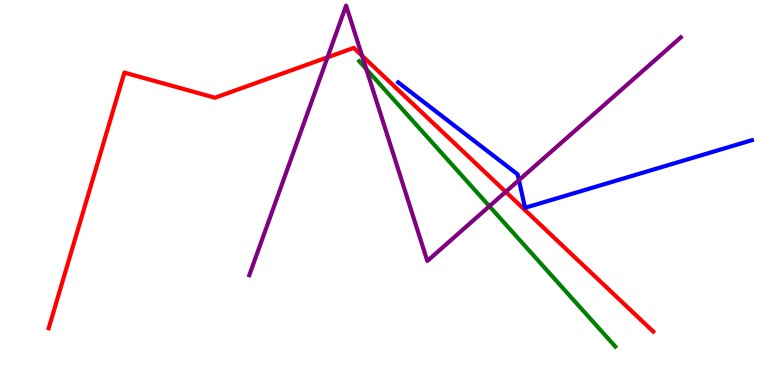[{'lines': ['blue', 'red'], 'intersections': []}, {'lines': ['green', 'red'], 'intersections': []}, {'lines': ['purple', 'red'], 'intersections': [{'x': 4.23, 'y': 8.51}, {'x': 4.67, 'y': 8.55}, {'x': 6.53, 'y': 5.02}]}, {'lines': ['blue', 'green'], 'intersections': []}, {'lines': ['blue', 'purple'], 'intersections': [{'x': 6.7, 'y': 5.32}]}, {'lines': ['green', 'purple'], 'intersections': [{'x': 4.73, 'y': 8.2}, {'x': 6.31, 'y': 4.64}]}]